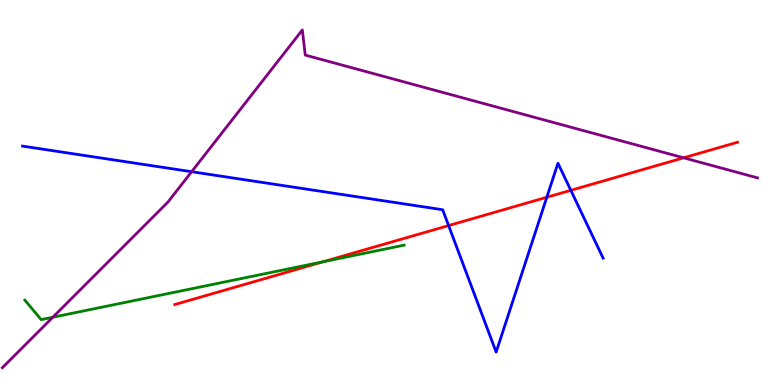[{'lines': ['blue', 'red'], 'intersections': [{'x': 5.79, 'y': 4.14}, {'x': 7.06, 'y': 4.88}, {'x': 7.37, 'y': 5.06}]}, {'lines': ['green', 'red'], 'intersections': [{'x': 4.17, 'y': 3.2}]}, {'lines': ['purple', 'red'], 'intersections': [{'x': 8.82, 'y': 5.9}]}, {'lines': ['blue', 'green'], 'intersections': []}, {'lines': ['blue', 'purple'], 'intersections': [{'x': 2.47, 'y': 5.54}]}, {'lines': ['green', 'purple'], 'intersections': [{'x': 0.681, 'y': 1.76}]}]